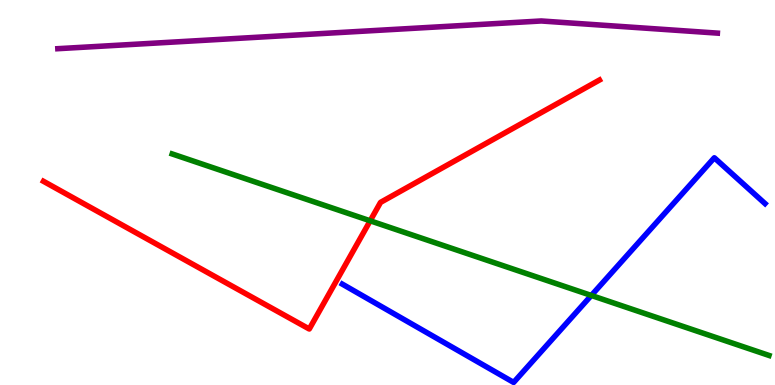[{'lines': ['blue', 'red'], 'intersections': []}, {'lines': ['green', 'red'], 'intersections': [{'x': 4.78, 'y': 4.27}]}, {'lines': ['purple', 'red'], 'intersections': []}, {'lines': ['blue', 'green'], 'intersections': [{'x': 7.63, 'y': 2.33}]}, {'lines': ['blue', 'purple'], 'intersections': []}, {'lines': ['green', 'purple'], 'intersections': []}]